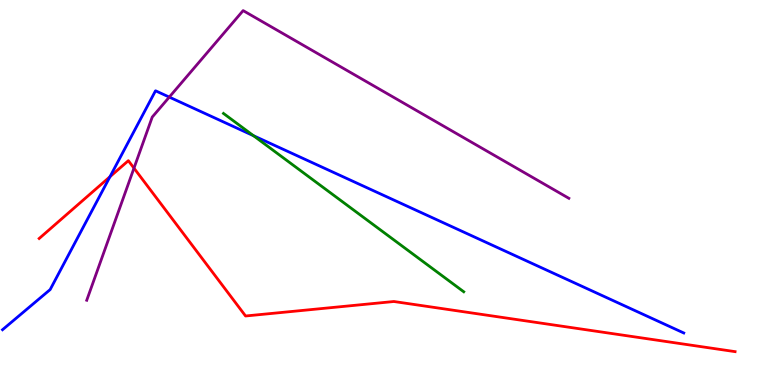[{'lines': ['blue', 'red'], 'intersections': [{'x': 1.42, 'y': 5.41}]}, {'lines': ['green', 'red'], 'intersections': []}, {'lines': ['purple', 'red'], 'intersections': [{'x': 1.73, 'y': 5.63}]}, {'lines': ['blue', 'green'], 'intersections': [{'x': 3.27, 'y': 6.48}]}, {'lines': ['blue', 'purple'], 'intersections': [{'x': 2.18, 'y': 7.48}]}, {'lines': ['green', 'purple'], 'intersections': []}]